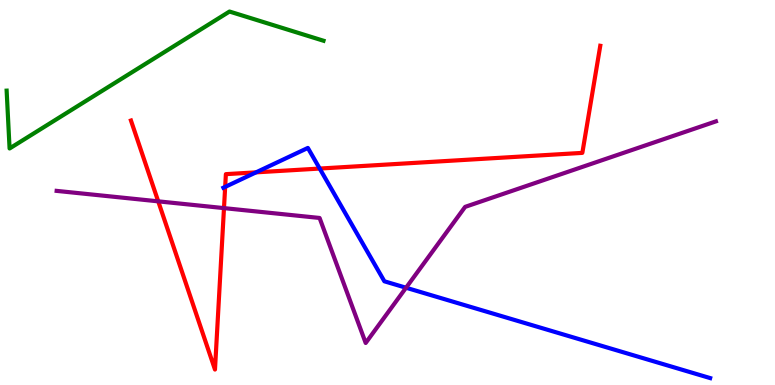[{'lines': ['blue', 'red'], 'intersections': [{'x': 2.91, 'y': 5.15}, {'x': 3.3, 'y': 5.52}, {'x': 4.13, 'y': 5.62}]}, {'lines': ['green', 'red'], 'intersections': []}, {'lines': ['purple', 'red'], 'intersections': [{'x': 2.04, 'y': 4.77}, {'x': 2.89, 'y': 4.59}]}, {'lines': ['blue', 'green'], 'intersections': []}, {'lines': ['blue', 'purple'], 'intersections': [{'x': 5.24, 'y': 2.53}]}, {'lines': ['green', 'purple'], 'intersections': []}]